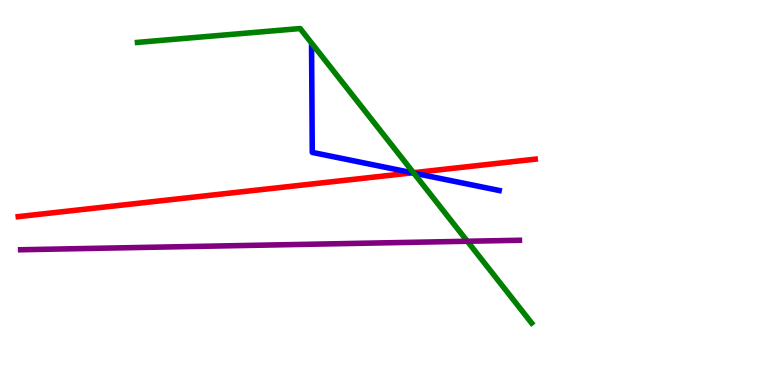[{'lines': ['blue', 'red'], 'intersections': [{'x': 5.32, 'y': 5.51}]}, {'lines': ['green', 'red'], 'intersections': [{'x': 5.33, 'y': 5.51}]}, {'lines': ['purple', 'red'], 'intersections': []}, {'lines': ['blue', 'green'], 'intersections': [{'x': 5.34, 'y': 5.5}]}, {'lines': ['blue', 'purple'], 'intersections': []}, {'lines': ['green', 'purple'], 'intersections': [{'x': 6.03, 'y': 3.73}]}]